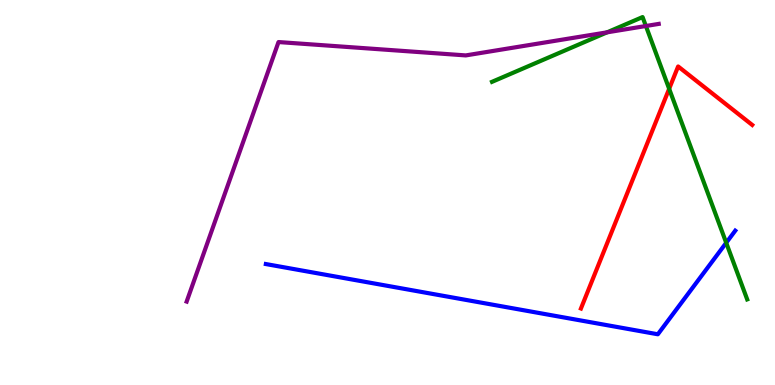[{'lines': ['blue', 'red'], 'intersections': []}, {'lines': ['green', 'red'], 'intersections': [{'x': 8.63, 'y': 7.69}]}, {'lines': ['purple', 'red'], 'intersections': []}, {'lines': ['blue', 'green'], 'intersections': [{'x': 9.37, 'y': 3.69}]}, {'lines': ['blue', 'purple'], 'intersections': []}, {'lines': ['green', 'purple'], 'intersections': [{'x': 7.83, 'y': 9.16}, {'x': 8.33, 'y': 9.32}]}]